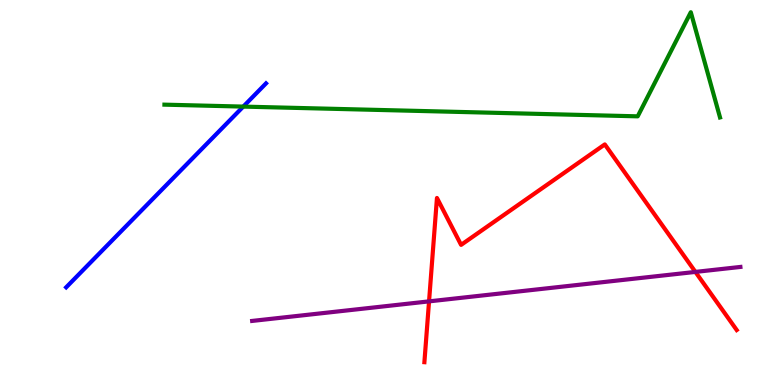[{'lines': ['blue', 'red'], 'intersections': []}, {'lines': ['green', 'red'], 'intersections': []}, {'lines': ['purple', 'red'], 'intersections': [{'x': 5.54, 'y': 2.17}, {'x': 8.97, 'y': 2.94}]}, {'lines': ['blue', 'green'], 'intersections': [{'x': 3.14, 'y': 7.23}]}, {'lines': ['blue', 'purple'], 'intersections': []}, {'lines': ['green', 'purple'], 'intersections': []}]